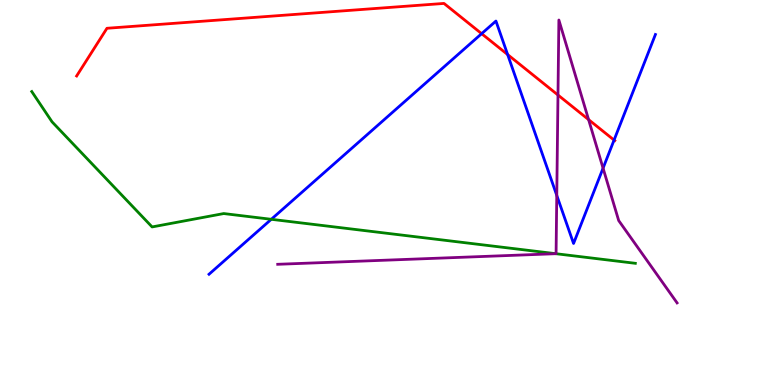[{'lines': ['blue', 'red'], 'intersections': [{'x': 6.21, 'y': 9.13}, {'x': 6.55, 'y': 8.58}, {'x': 7.92, 'y': 6.36}]}, {'lines': ['green', 'red'], 'intersections': []}, {'lines': ['purple', 'red'], 'intersections': [{'x': 7.2, 'y': 7.53}, {'x': 7.59, 'y': 6.89}]}, {'lines': ['blue', 'green'], 'intersections': [{'x': 3.5, 'y': 4.3}]}, {'lines': ['blue', 'purple'], 'intersections': [{'x': 7.18, 'y': 4.92}, {'x': 7.78, 'y': 5.63}]}, {'lines': ['green', 'purple'], 'intersections': [{'x': 7.17, 'y': 3.41}]}]